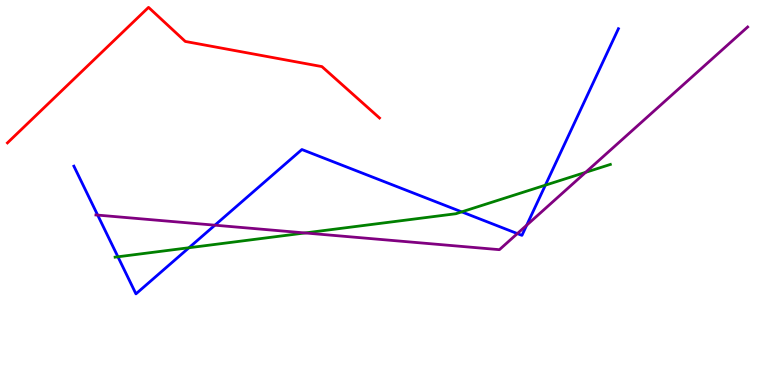[{'lines': ['blue', 'red'], 'intersections': []}, {'lines': ['green', 'red'], 'intersections': []}, {'lines': ['purple', 'red'], 'intersections': []}, {'lines': ['blue', 'green'], 'intersections': [{'x': 1.52, 'y': 3.33}, {'x': 2.44, 'y': 3.57}, {'x': 5.96, 'y': 4.5}, {'x': 7.04, 'y': 5.19}]}, {'lines': ['blue', 'purple'], 'intersections': [{'x': 1.26, 'y': 4.41}, {'x': 2.77, 'y': 4.15}, {'x': 6.68, 'y': 3.93}, {'x': 6.8, 'y': 4.15}]}, {'lines': ['green', 'purple'], 'intersections': [{'x': 3.94, 'y': 3.95}, {'x': 7.56, 'y': 5.52}]}]